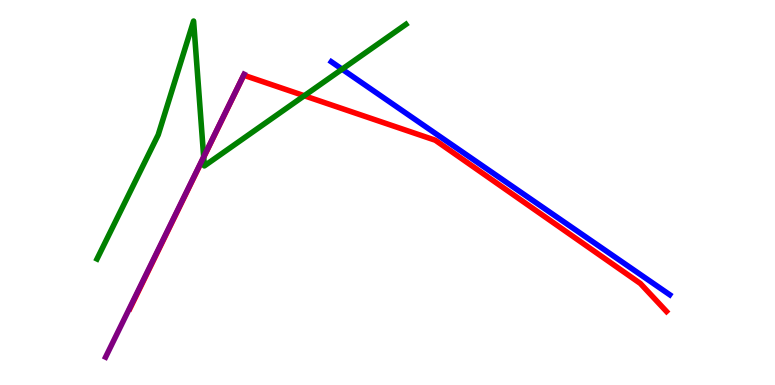[{'lines': ['blue', 'red'], 'intersections': []}, {'lines': ['green', 'red'], 'intersections': [{'x': 2.63, 'y': 5.91}, {'x': 3.93, 'y': 7.51}]}, {'lines': ['purple', 'red'], 'intersections': []}, {'lines': ['blue', 'green'], 'intersections': [{'x': 4.41, 'y': 8.2}]}, {'lines': ['blue', 'purple'], 'intersections': []}, {'lines': ['green', 'purple'], 'intersections': [{'x': 2.63, 'y': 5.93}]}]